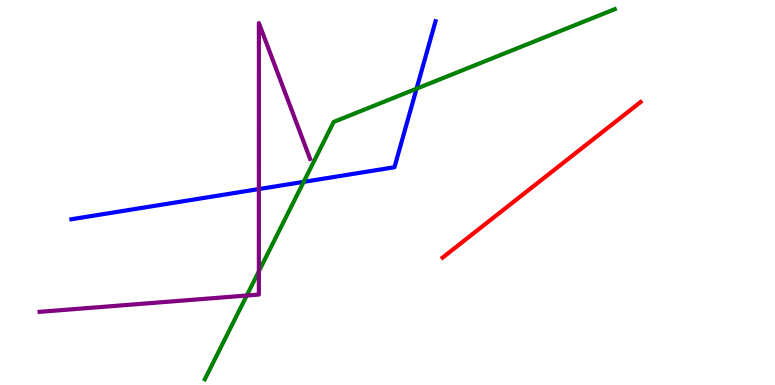[{'lines': ['blue', 'red'], 'intersections': []}, {'lines': ['green', 'red'], 'intersections': []}, {'lines': ['purple', 'red'], 'intersections': []}, {'lines': ['blue', 'green'], 'intersections': [{'x': 3.92, 'y': 5.28}, {'x': 5.37, 'y': 7.7}]}, {'lines': ['blue', 'purple'], 'intersections': [{'x': 3.34, 'y': 5.09}]}, {'lines': ['green', 'purple'], 'intersections': [{'x': 3.18, 'y': 2.32}, {'x': 3.34, 'y': 2.95}]}]